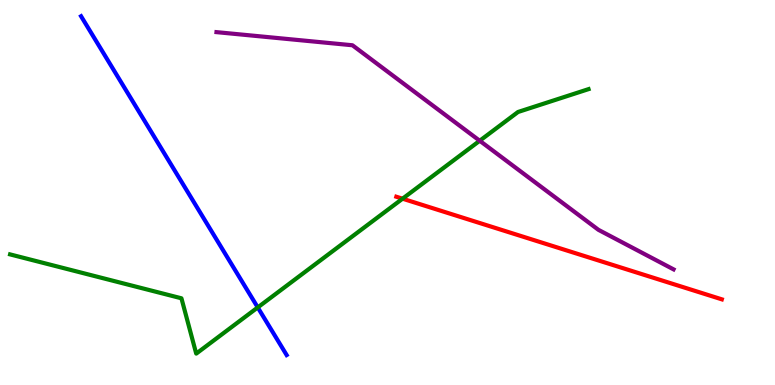[{'lines': ['blue', 'red'], 'intersections': []}, {'lines': ['green', 'red'], 'intersections': [{'x': 5.19, 'y': 4.84}]}, {'lines': ['purple', 'red'], 'intersections': []}, {'lines': ['blue', 'green'], 'intersections': [{'x': 3.33, 'y': 2.01}]}, {'lines': ['blue', 'purple'], 'intersections': []}, {'lines': ['green', 'purple'], 'intersections': [{'x': 6.19, 'y': 6.34}]}]